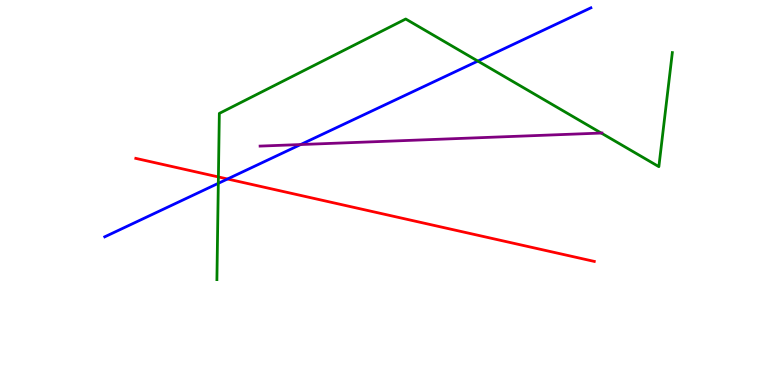[{'lines': ['blue', 'red'], 'intersections': [{'x': 2.94, 'y': 5.35}]}, {'lines': ['green', 'red'], 'intersections': [{'x': 2.82, 'y': 5.4}]}, {'lines': ['purple', 'red'], 'intersections': []}, {'lines': ['blue', 'green'], 'intersections': [{'x': 2.82, 'y': 5.24}, {'x': 6.17, 'y': 8.41}]}, {'lines': ['blue', 'purple'], 'intersections': [{'x': 3.88, 'y': 6.25}]}, {'lines': ['green', 'purple'], 'intersections': [{'x': 7.76, 'y': 6.54}]}]